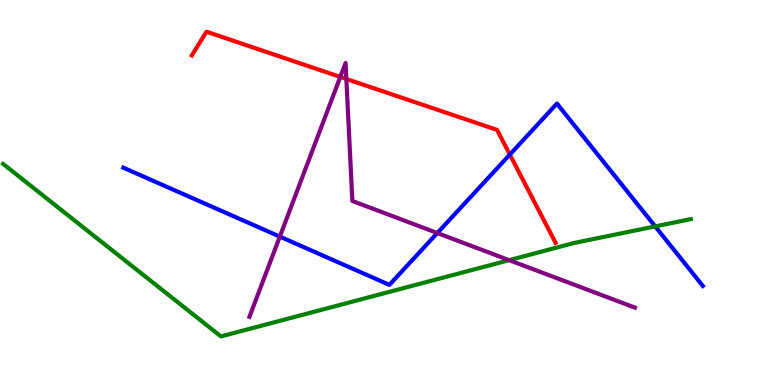[{'lines': ['blue', 'red'], 'intersections': [{'x': 6.58, 'y': 5.99}]}, {'lines': ['green', 'red'], 'intersections': []}, {'lines': ['purple', 'red'], 'intersections': [{'x': 4.39, 'y': 8.0}, {'x': 4.47, 'y': 7.95}]}, {'lines': ['blue', 'green'], 'intersections': [{'x': 8.45, 'y': 4.12}]}, {'lines': ['blue', 'purple'], 'intersections': [{'x': 3.61, 'y': 3.85}, {'x': 5.64, 'y': 3.95}]}, {'lines': ['green', 'purple'], 'intersections': [{'x': 6.57, 'y': 3.24}]}]